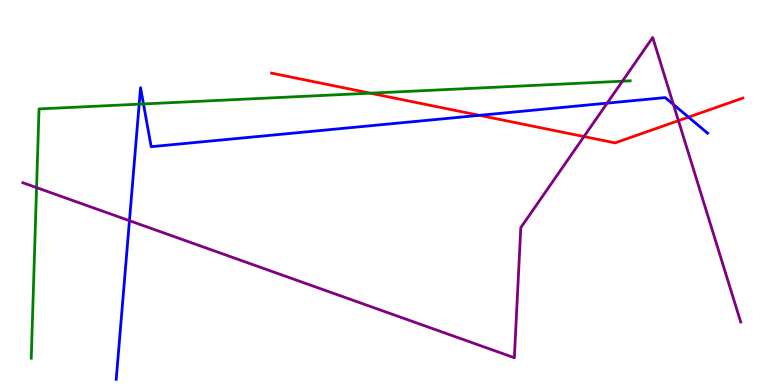[{'lines': ['blue', 'red'], 'intersections': [{'x': 6.19, 'y': 7.0}, {'x': 8.88, 'y': 6.96}]}, {'lines': ['green', 'red'], 'intersections': [{'x': 4.78, 'y': 7.58}]}, {'lines': ['purple', 'red'], 'intersections': [{'x': 7.54, 'y': 6.45}, {'x': 8.75, 'y': 6.87}]}, {'lines': ['blue', 'green'], 'intersections': [{'x': 1.8, 'y': 7.29}, {'x': 1.85, 'y': 7.3}]}, {'lines': ['blue', 'purple'], 'intersections': [{'x': 1.67, 'y': 4.27}, {'x': 7.83, 'y': 7.32}, {'x': 8.69, 'y': 7.29}]}, {'lines': ['green', 'purple'], 'intersections': [{'x': 0.472, 'y': 5.13}, {'x': 8.03, 'y': 7.89}]}]